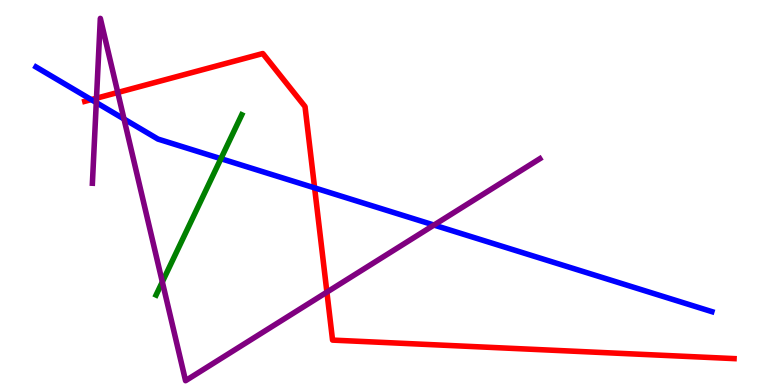[{'lines': ['blue', 'red'], 'intersections': [{'x': 1.18, 'y': 7.41}, {'x': 4.06, 'y': 5.12}]}, {'lines': ['green', 'red'], 'intersections': []}, {'lines': ['purple', 'red'], 'intersections': [{'x': 1.25, 'y': 7.45}, {'x': 1.52, 'y': 7.6}, {'x': 4.22, 'y': 2.41}]}, {'lines': ['blue', 'green'], 'intersections': [{'x': 2.85, 'y': 5.88}]}, {'lines': ['blue', 'purple'], 'intersections': [{'x': 1.24, 'y': 7.33}, {'x': 1.6, 'y': 6.91}, {'x': 5.6, 'y': 4.15}]}, {'lines': ['green', 'purple'], 'intersections': [{'x': 2.09, 'y': 2.68}]}]